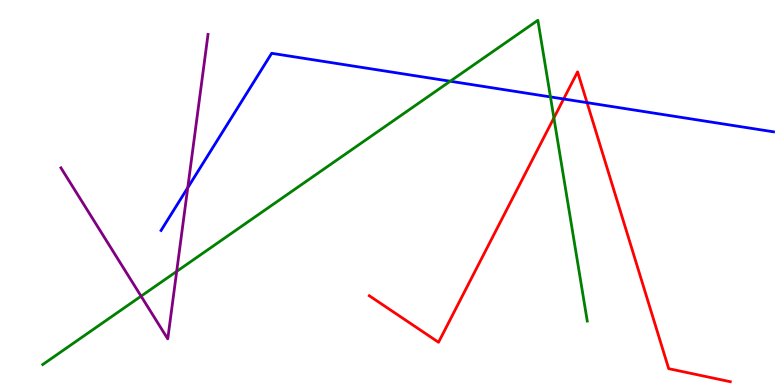[{'lines': ['blue', 'red'], 'intersections': [{'x': 7.27, 'y': 7.43}, {'x': 7.57, 'y': 7.33}]}, {'lines': ['green', 'red'], 'intersections': [{'x': 7.15, 'y': 6.94}]}, {'lines': ['purple', 'red'], 'intersections': []}, {'lines': ['blue', 'green'], 'intersections': [{'x': 5.81, 'y': 7.89}, {'x': 7.1, 'y': 7.48}]}, {'lines': ['blue', 'purple'], 'intersections': [{'x': 2.42, 'y': 5.12}]}, {'lines': ['green', 'purple'], 'intersections': [{'x': 1.82, 'y': 2.31}, {'x': 2.28, 'y': 2.95}]}]